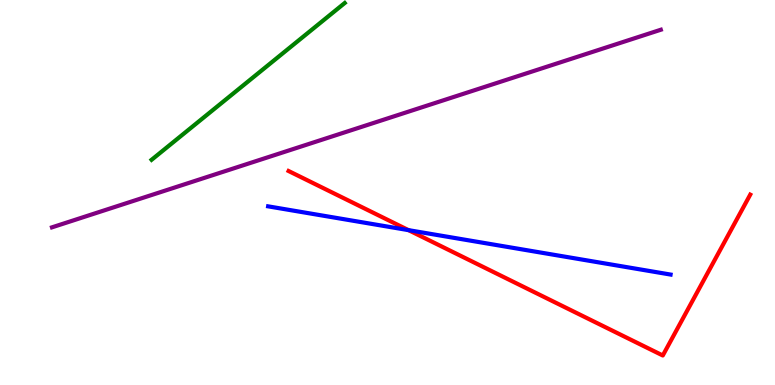[{'lines': ['blue', 'red'], 'intersections': [{'x': 5.27, 'y': 4.02}]}, {'lines': ['green', 'red'], 'intersections': []}, {'lines': ['purple', 'red'], 'intersections': []}, {'lines': ['blue', 'green'], 'intersections': []}, {'lines': ['blue', 'purple'], 'intersections': []}, {'lines': ['green', 'purple'], 'intersections': []}]